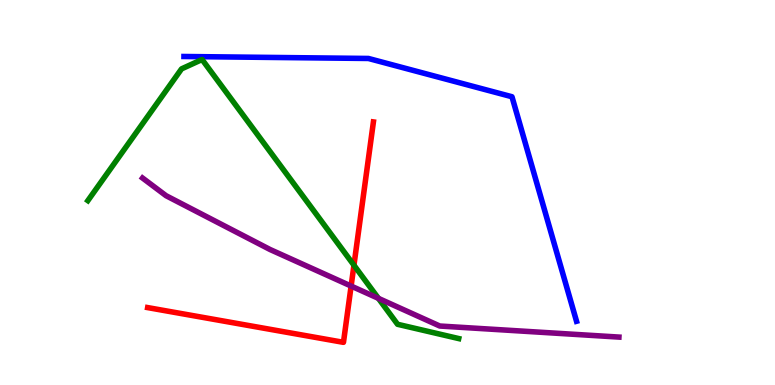[{'lines': ['blue', 'red'], 'intersections': []}, {'lines': ['green', 'red'], 'intersections': [{'x': 4.57, 'y': 3.11}]}, {'lines': ['purple', 'red'], 'intersections': [{'x': 4.53, 'y': 2.57}]}, {'lines': ['blue', 'green'], 'intersections': []}, {'lines': ['blue', 'purple'], 'intersections': []}, {'lines': ['green', 'purple'], 'intersections': [{'x': 4.88, 'y': 2.25}]}]